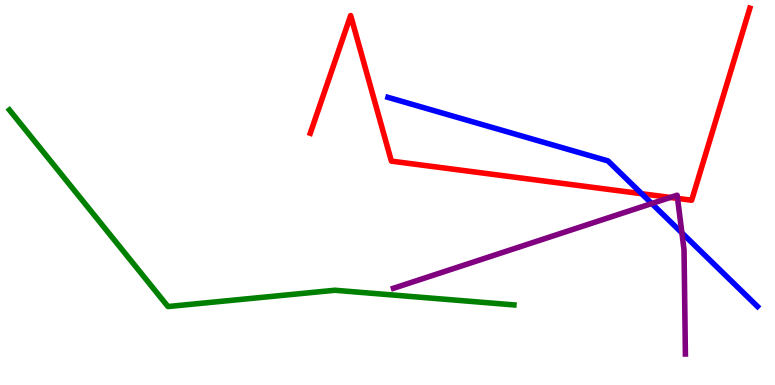[{'lines': ['blue', 'red'], 'intersections': [{'x': 8.28, 'y': 4.97}]}, {'lines': ['green', 'red'], 'intersections': []}, {'lines': ['purple', 'red'], 'intersections': [{'x': 8.65, 'y': 4.87}, {'x': 8.74, 'y': 4.85}]}, {'lines': ['blue', 'green'], 'intersections': []}, {'lines': ['blue', 'purple'], 'intersections': [{'x': 8.41, 'y': 4.71}, {'x': 8.8, 'y': 3.95}]}, {'lines': ['green', 'purple'], 'intersections': []}]